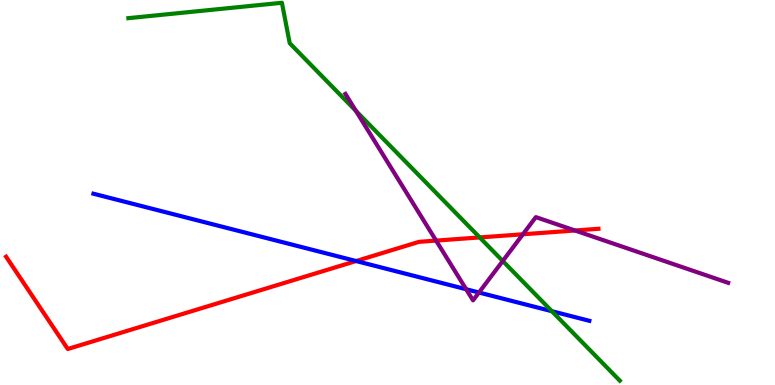[{'lines': ['blue', 'red'], 'intersections': [{'x': 4.6, 'y': 3.22}]}, {'lines': ['green', 'red'], 'intersections': [{'x': 6.19, 'y': 3.83}]}, {'lines': ['purple', 'red'], 'intersections': [{'x': 5.63, 'y': 3.75}, {'x': 6.75, 'y': 3.91}, {'x': 7.42, 'y': 4.01}]}, {'lines': ['blue', 'green'], 'intersections': [{'x': 7.12, 'y': 1.92}]}, {'lines': ['blue', 'purple'], 'intersections': [{'x': 6.01, 'y': 2.49}, {'x': 6.18, 'y': 2.4}]}, {'lines': ['green', 'purple'], 'intersections': [{'x': 4.59, 'y': 7.12}, {'x': 6.49, 'y': 3.22}]}]